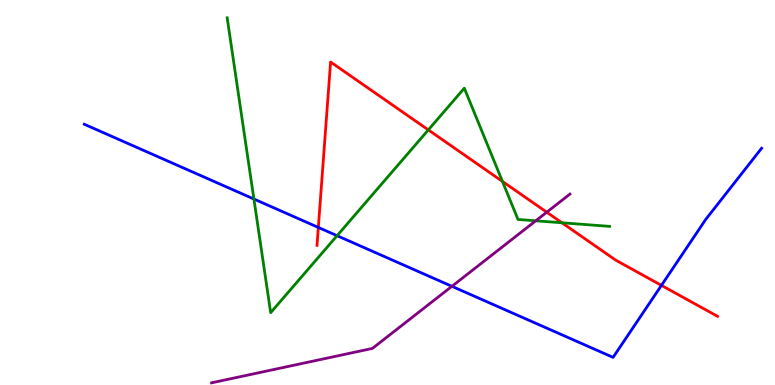[{'lines': ['blue', 'red'], 'intersections': [{'x': 4.11, 'y': 4.09}, {'x': 8.53, 'y': 2.59}]}, {'lines': ['green', 'red'], 'intersections': [{'x': 5.53, 'y': 6.63}, {'x': 6.48, 'y': 5.29}, {'x': 7.25, 'y': 4.21}]}, {'lines': ['purple', 'red'], 'intersections': [{'x': 7.05, 'y': 4.49}]}, {'lines': ['blue', 'green'], 'intersections': [{'x': 3.28, 'y': 4.83}, {'x': 4.35, 'y': 3.88}]}, {'lines': ['blue', 'purple'], 'intersections': [{'x': 5.83, 'y': 2.56}]}, {'lines': ['green', 'purple'], 'intersections': [{'x': 6.91, 'y': 4.27}]}]